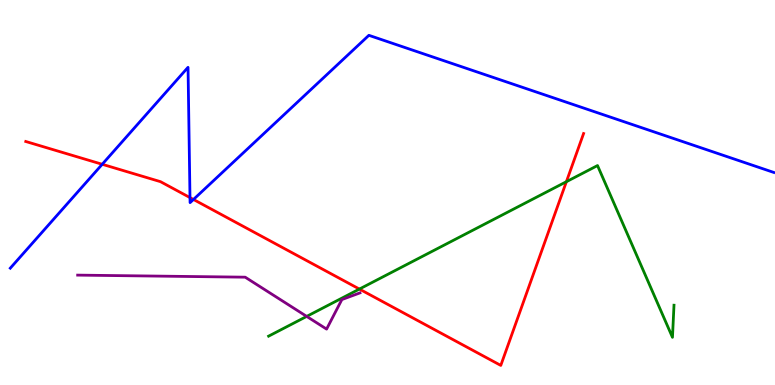[{'lines': ['blue', 'red'], 'intersections': [{'x': 1.32, 'y': 5.73}, {'x': 2.45, 'y': 4.87}, {'x': 2.5, 'y': 4.82}]}, {'lines': ['green', 'red'], 'intersections': [{'x': 4.64, 'y': 2.49}, {'x': 7.31, 'y': 5.28}]}, {'lines': ['purple', 'red'], 'intersections': []}, {'lines': ['blue', 'green'], 'intersections': []}, {'lines': ['blue', 'purple'], 'intersections': []}, {'lines': ['green', 'purple'], 'intersections': [{'x': 3.96, 'y': 1.78}]}]